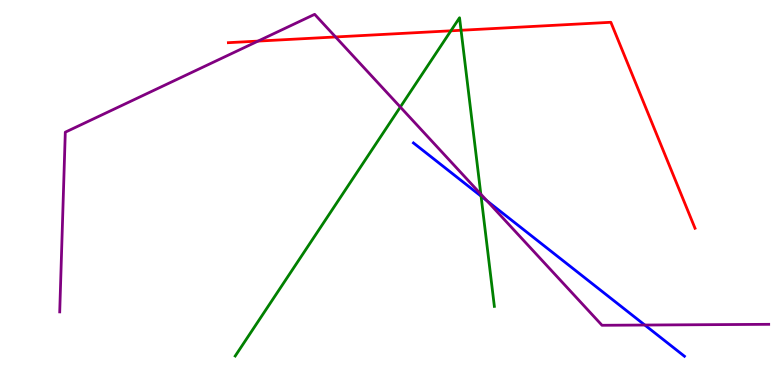[{'lines': ['blue', 'red'], 'intersections': []}, {'lines': ['green', 'red'], 'intersections': [{'x': 5.82, 'y': 9.2}, {'x': 5.95, 'y': 9.21}]}, {'lines': ['purple', 'red'], 'intersections': [{'x': 3.33, 'y': 8.93}, {'x': 4.33, 'y': 9.04}]}, {'lines': ['blue', 'green'], 'intersections': [{'x': 6.21, 'y': 4.9}]}, {'lines': ['blue', 'purple'], 'intersections': [{'x': 6.28, 'y': 4.78}, {'x': 8.32, 'y': 1.56}]}, {'lines': ['green', 'purple'], 'intersections': [{'x': 5.17, 'y': 7.22}, {'x': 6.2, 'y': 4.96}]}]